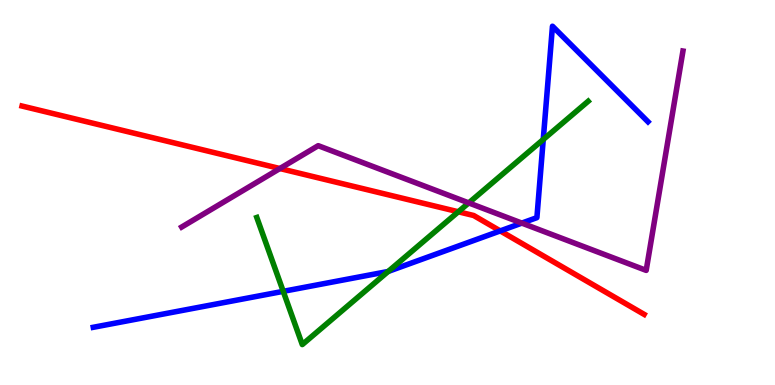[{'lines': ['blue', 'red'], 'intersections': [{'x': 6.45, 'y': 4.0}]}, {'lines': ['green', 'red'], 'intersections': [{'x': 5.91, 'y': 4.5}]}, {'lines': ['purple', 'red'], 'intersections': [{'x': 3.61, 'y': 5.62}]}, {'lines': ['blue', 'green'], 'intersections': [{'x': 3.65, 'y': 2.43}, {'x': 5.01, 'y': 2.95}, {'x': 7.01, 'y': 6.38}]}, {'lines': ['blue', 'purple'], 'intersections': [{'x': 6.73, 'y': 4.21}]}, {'lines': ['green', 'purple'], 'intersections': [{'x': 6.05, 'y': 4.73}]}]